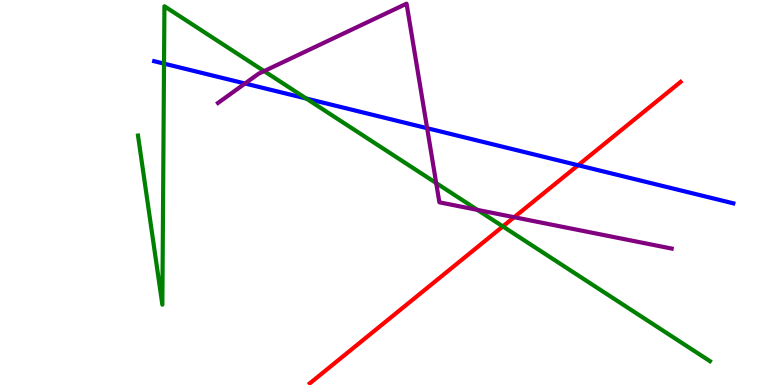[{'lines': ['blue', 'red'], 'intersections': [{'x': 7.46, 'y': 5.71}]}, {'lines': ['green', 'red'], 'intersections': [{'x': 6.49, 'y': 4.12}]}, {'lines': ['purple', 'red'], 'intersections': [{'x': 6.63, 'y': 4.36}]}, {'lines': ['blue', 'green'], 'intersections': [{'x': 2.12, 'y': 8.35}, {'x': 3.95, 'y': 7.44}]}, {'lines': ['blue', 'purple'], 'intersections': [{'x': 3.16, 'y': 7.83}, {'x': 5.51, 'y': 6.67}]}, {'lines': ['green', 'purple'], 'intersections': [{'x': 3.41, 'y': 8.15}, {'x': 5.63, 'y': 5.25}, {'x': 6.16, 'y': 4.55}]}]